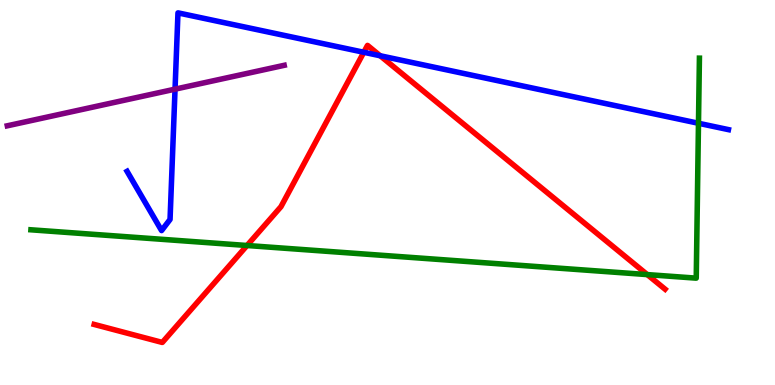[{'lines': ['blue', 'red'], 'intersections': [{'x': 4.69, 'y': 8.64}, {'x': 4.91, 'y': 8.55}]}, {'lines': ['green', 'red'], 'intersections': [{'x': 3.19, 'y': 3.62}, {'x': 8.35, 'y': 2.87}]}, {'lines': ['purple', 'red'], 'intersections': []}, {'lines': ['blue', 'green'], 'intersections': [{'x': 9.01, 'y': 6.8}]}, {'lines': ['blue', 'purple'], 'intersections': [{'x': 2.26, 'y': 7.68}]}, {'lines': ['green', 'purple'], 'intersections': []}]